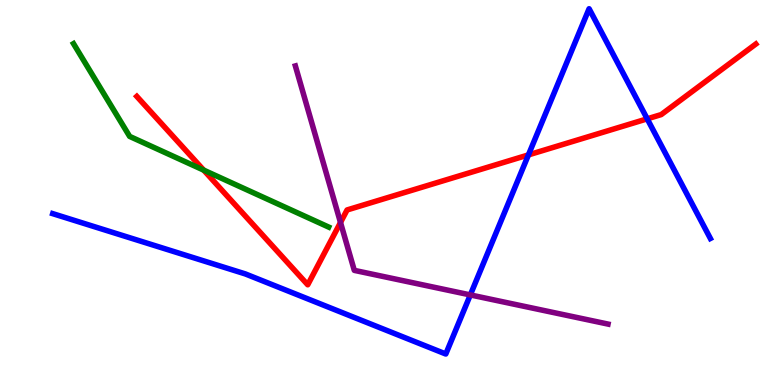[{'lines': ['blue', 'red'], 'intersections': [{'x': 6.82, 'y': 5.98}, {'x': 8.35, 'y': 6.91}]}, {'lines': ['green', 'red'], 'intersections': [{'x': 2.63, 'y': 5.58}]}, {'lines': ['purple', 'red'], 'intersections': [{'x': 4.39, 'y': 4.22}]}, {'lines': ['blue', 'green'], 'intersections': []}, {'lines': ['blue', 'purple'], 'intersections': [{'x': 6.07, 'y': 2.34}]}, {'lines': ['green', 'purple'], 'intersections': []}]